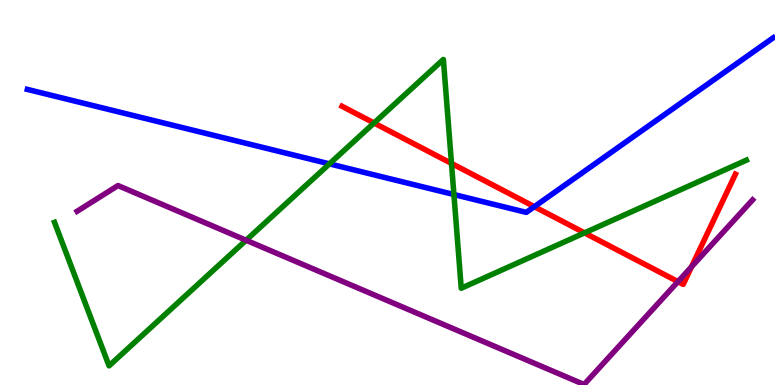[{'lines': ['blue', 'red'], 'intersections': [{'x': 6.89, 'y': 4.63}]}, {'lines': ['green', 'red'], 'intersections': [{'x': 4.83, 'y': 6.81}, {'x': 5.83, 'y': 5.76}, {'x': 7.54, 'y': 3.95}]}, {'lines': ['purple', 'red'], 'intersections': [{'x': 8.75, 'y': 2.68}, {'x': 8.92, 'y': 3.07}]}, {'lines': ['blue', 'green'], 'intersections': [{'x': 4.25, 'y': 5.74}, {'x': 5.86, 'y': 4.95}]}, {'lines': ['blue', 'purple'], 'intersections': []}, {'lines': ['green', 'purple'], 'intersections': [{'x': 3.18, 'y': 3.76}]}]